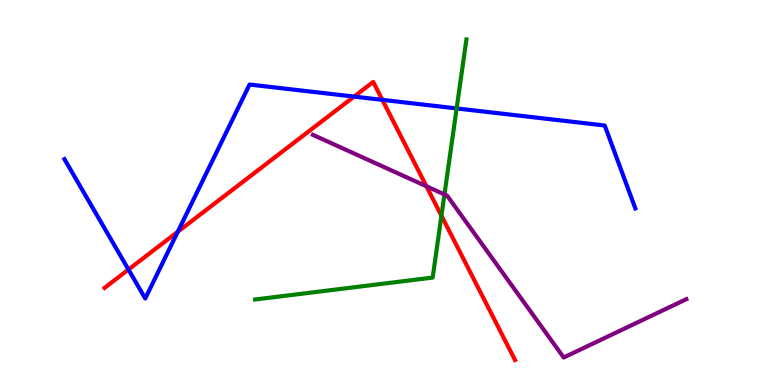[{'lines': ['blue', 'red'], 'intersections': [{'x': 1.66, 'y': 3.0}, {'x': 2.29, 'y': 3.98}, {'x': 4.57, 'y': 7.49}, {'x': 4.93, 'y': 7.41}]}, {'lines': ['green', 'red'], 'intersections': [{'x': 5.7, 'y': 4.4}]}, {'lines': ['purple', 'red'], 'intersections': [{'x': 5.5, 'y': 5.16}]}, {'lines': ['blue', 'green'], 'intersections': [{'x': 5.89, 'y': 7.18}]}, {'lines': ['blue', 'purple'], 'intersections': []}, {'lines': ['green', 'purple'], 'intersections': [{'x': 5.73, 'y': 4.95}]}]